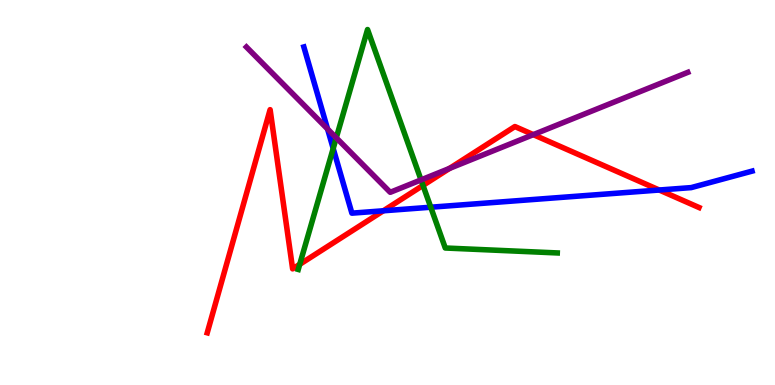[{'lines': ['blue', 'red'], 'intersections': [{'x': 4.95, 'y': 4.52}, {'x': 8.51, 'y': 5.06}]}, {'lines': ['green', 'red'], 'intersections': [{'x': 3.87, 'y': 3.13}, {'x': 5.46, 'y': 5.18}]}, {'lines': ['purple', 'red'], 'intersections': [{'x': 5.8, 'y': 5.63}, {'x': 6.88, 'y': 6.5}]}, {'lines': ['blue', 'green'], 'intersections': [{'x': 4.3, 'y': 6.14}, {'x': 5.56, 'y': 4.62}]}, {'lines': ['blue', 'purple'], 'intersections': [{'x': 4.23, 'y': 6.65}]}, {'lines': ['green', 'purple'], 'intersections': [{'x': 4.34, 'y': 6.42}, {'x': 5.43, 'y': 5.33}]}]